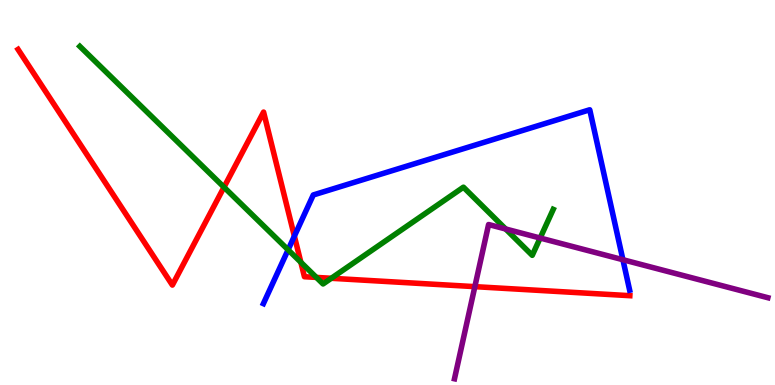[{'lines': ['blue', 'red'], 'intersections': [{'x': 3.8, 'y': 3.87}]}, {'lines': ['green', 'red'], 'intersections': [{'x': 2.89, 'y': 5.14}, {'x': 3.88, 'y': 3.19}, {'x': 4.08, 'y': 2.79}, {'x': 4.27, 'y': 2.77}]}, {'lines': ['purple', 'red'], 'intersections': [{'x': 6.13, 'y': 2.55}]}, {'lines': ['blue', 'green'], 'intersections': [{'x': 3.72, 'y': 3.51}]}, {'lines': ['blue', 'purple'], 'intersections': [{'x': 8.04, 'y': 3.25}]}, {'lines': ['green', 'purple'], 'intersections': [{'x': 6.52, 'y': 4.05}, {'x': 6.97, 'y': 3.82}]}]